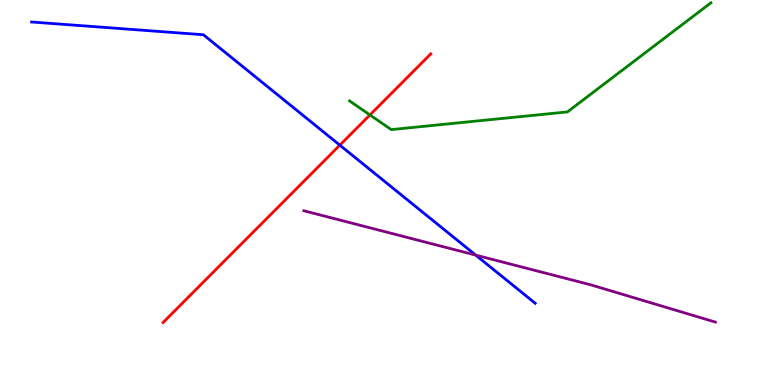[{'lines': ['blue', 'red'], 'intersections': [{'x': 4.38, 'y': 6.23}]}, {'lines': ['green', 'red'], 'intersections': [{'x': 4.77, 'y': 7.01}]}, {'lines': ['purple', 'red'], 'intersections': []}, {'lines': ['blue', 'green'], 'intersections': []}, {'lines': ['blue', 'purple'], 'intersections': [{'x': 6.14, 'y': 3.37}]}, {'lines': ['green', 'purple'], 'intersections': []}]